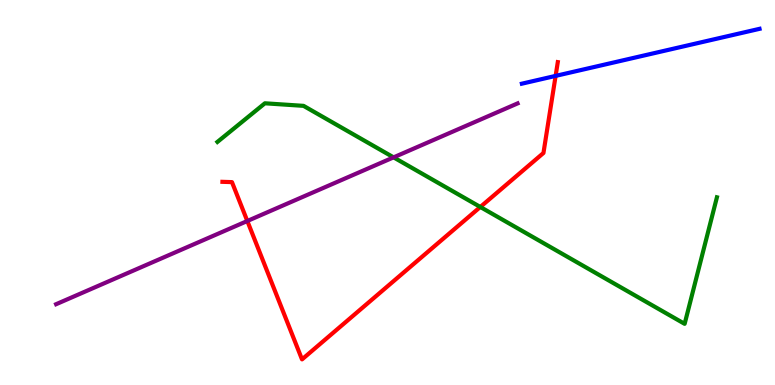[{'lines': ['blue', 'red'], 'intersections': [{'x': 7.17, 'y': 8.03}]}, {'lines': ['green', 'red'], 'intersections': [{'x': 6.2, 'y': 4.62}]}, {'lines': ['purple', 'red'], 'intersections': [{'x': 3.19, 'y': 4.26}]}, {'lines': ['blue', 'green'], 'intersections': []}, {'lines': ['blue', 'purple'], 'intersections': []}, {'lines': ['green', 'purple'], 'intersections': [{'x': 5.08, 'y': 5.91}]}]